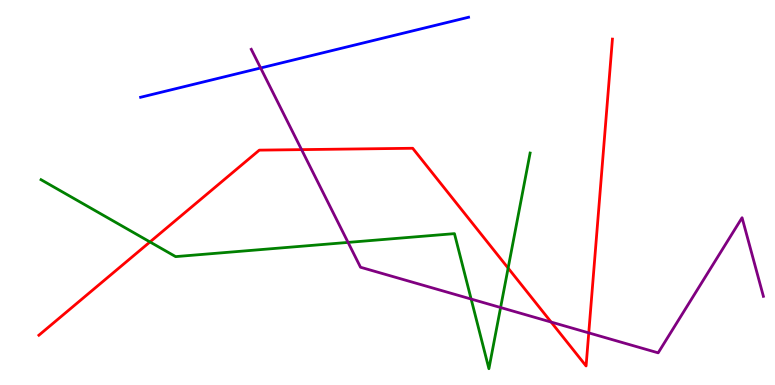[{'lines': ['blue', 'red'], 'intersections': []}, {'lines': ['green', 'red'], 'intersections': [{'x': 1.94, 'y': 3.72}, {'x': 6.56, 'y': 3.04}]}, {'lines': ['purple', 'red'], 'intersections': [{'x': 3.89, 'y': 6.11}, {'x': 7.11, 'y': 1.64}, {'x': 7.6, 'y': 1.35}]}, {'lines': ['blue', 'green'], 'intersections': []}, {'lines': ['blue', 'purple'], 'intersections': [{'x': 3.36, 'y': 8.23}]}, {'lines': ['green', 'purple'], 'intersections': [{'x': 4.49, 'y': 3.7}, {'x': 6.08, 'y': 2.23}, {'x': 6.46, 'y': 2.01}]}]